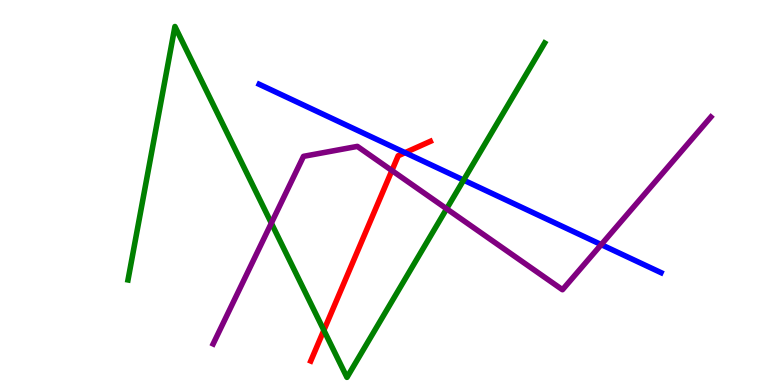[{'lines': ['blue', 'red'], 'intersections': [{'x': 5.23, 'y': 6.03}]}, {'lines': ['green', 'red'], 'intersections': [{'x': 4.18, 'y': 1.42}]}, {'lines': ['purple', 'red'], 'intersections': [{'x': 5.06, 'y': 5.57}]}, {'lines': ['blue', 'green'], 'intersections': [{'x': 5.98, 'y': 5.32}]}, {'lines': ['blue', 'purple'], 'intersections': [{'x': 7.76, 'y': 3.65}]}, {'lines': ['green', 'purple'], 'intersections': [{'x': 3.5, 'y': 4.2}, {'x': 5.76, 'y': 4.58}]}]